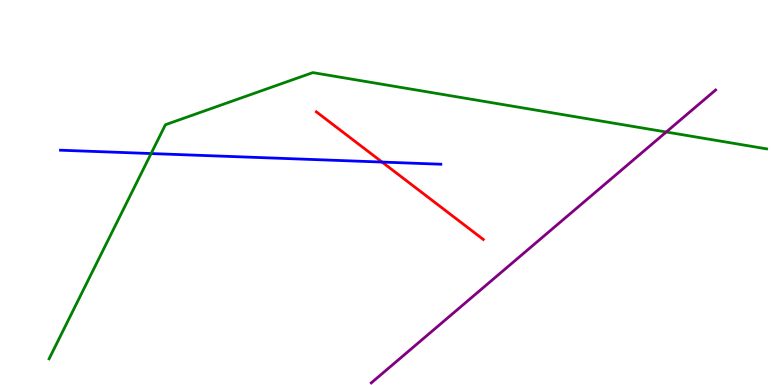[{'lines': ['blue', 'red'], 'intersections': [{'x': 4.93, 'y': 5.79}]}, {'lines': ['green', 'red'], 'intersections': []}, {'lines': ['purple', 'red'], 'intersections': []}, {'lines': ['blue', 'green'], 'intersections': [{'x': 1.95, 'y': 6.01}]}, {'lines': ['blue', 'purple'], 'intersections': []}, {'lines': ['green', 'purple'], 'intersections': [{'x': 8.6, 'y': 6.57}]}]